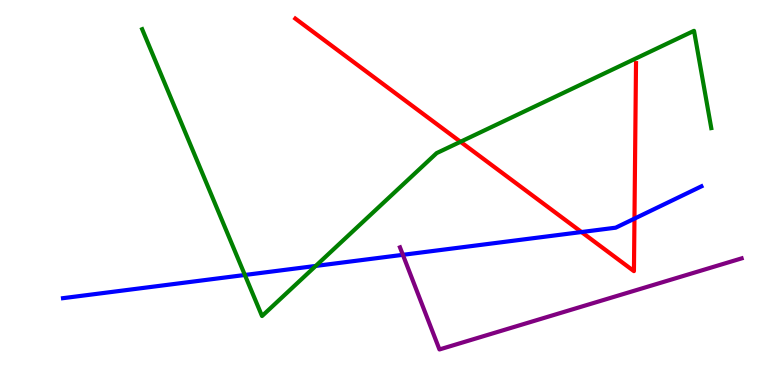[{'lines': ['blue', 'red'], 'intersections': [{'x': 7.5, 'y': 3.97}, {'x': 8.19, 'y': 4.32}]}, {'lines': ['green', 'red'], 'intersections': [{'x': 5.94, 'y': 6.32}]}, {'lines': ['purple', 'red'], 'intersections': []}, {'lines': ['blue', 'green'], 'intersections': [{'x': 3.16, 'y': 2.86}, {'x': 4.07, 'y': 3.09}]}, {'lines': ['blue', 'purple'], 'intersections': [{'x': 5.2, 'y': 3.38}]}, {'lines': ['green', 'purple'], 'intersections': []}]